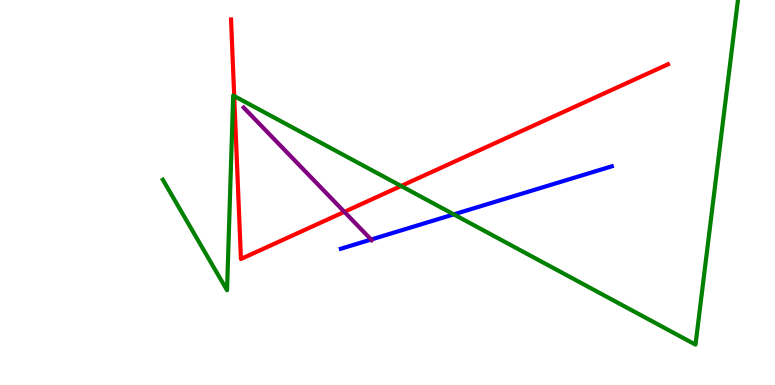[{'lines': ['blue', 'red'], 'intersections': []}, {'lines': ['green', 'red'], 'intersections': [{'x': 3.02, 'y': 7.5}, {'x': 5.18, 'y': 5.17}]}, {'lines': ['purple', 'red'], 'intersections': [{'x': 4.44, 'y': 4.5}]}, {'lines': ['blue', 'green'], 'intersections': [{'x': 5.86, 'y': 4.43}]}, {'lines': ['blue', 'purple'], 'intersections': [{'x': 4.79, 'y': 3.78}]}, {'lines': ['green', 'purple'], 'intersections': []}]